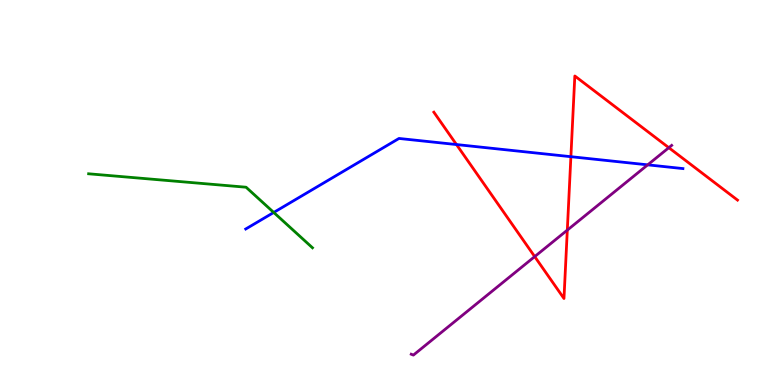[{'lines': ['blue', 'red'], 'intersections': [{'x': 5.89, 'y': 6.25}, {'x': 7.37, 'y': 5.93}]}, {'lines': ['green', 'red'], 'intersections': []}, {'lines': ['purple', 'red'], 'intersections': [{'x': 6.9, 'y': 3.34}, {'x': 7.32, 'y': 4.02}, {'x': 8.63, 'y': 6.16}]}, {'lines': ['blue', 'green'], 'intersections': [{'x': 3.53, 'y': 4.48}]}, {'lines': ['blue', 'purple'], 'intersections': [{'x': 8.36, 'y': 5.72}]}, {'lines': ['green', 'purple'], 'intersections': []}]